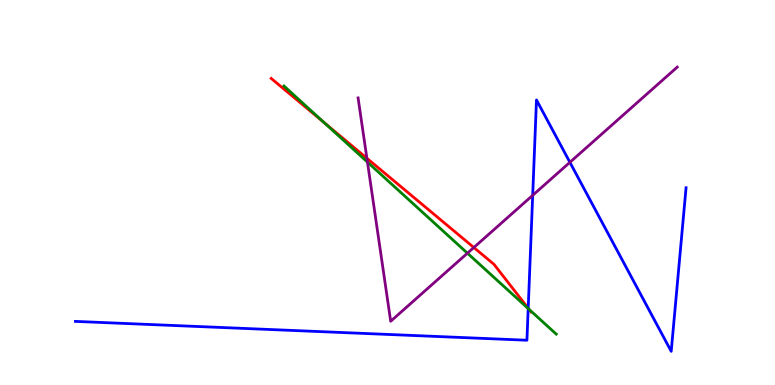[{'lines': ['blue', 'red'], 'intersections': [{'x': 6.82, 'y': 1.99}]}, {'lines': ['green', 'red'], 'intersections': [{'x': 4.18, 'y': 6.82}, {'x': 6.83, 'y': 1.96}]}, {'lines': ['purple', 'red'], 'intersections': [{'x': 4.73, 'y': 5.89}, {'x': 6.11, 'y': 3.57}]}, {'lines': ['blue', 'green'], 'intersections': [{'x': 6.82, 'y': 1.99}]}, {'lines': ['blue', 'purple'], 'intersections': [{'x': 6.87, 'y': 4.93}, {'x': 7.35, 'y': 5.78}]}, {'lines': ['green', 'purple'], 'intersections': [{'x': 4.74, 'y': 5.79}, {'x': 6.03, 'y': 3.42}]}]